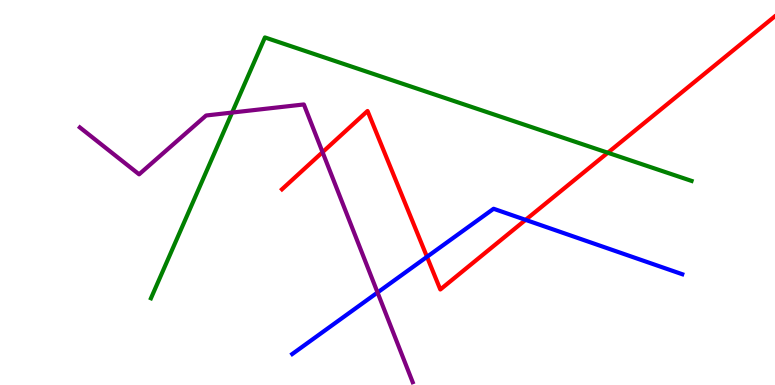[{'lines': ['blue', 'red'], 'intersections': [{'x': 5.51, 'y': 3.33}, {'x': 6.78, 'y': 4.29}]}, {'lines': ['green', 'red'], 'intersections': [{'x': 7.84, 'y': 6.03}]}, {'lines': ['purple', 'red'], 'intersections': [{'x': 4.16, 'y': 6.05}]}, {'lines': ['blue', 'green'], 'intersections': []}, {'lines': ['blue', 'purple'], 'intersections': [{'x': 4.87, 'y': 2.4}]}, {'lines': ['green', 'purple'], 'intersections': [{'x': 2.99, 'y': 7.08}]}]